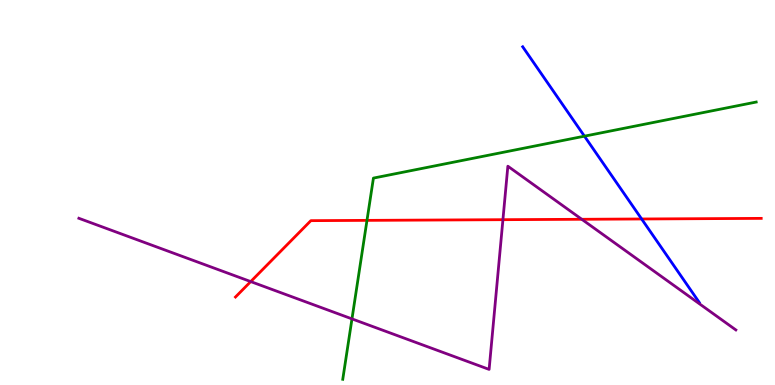[{'lines': ['blue', 'red'], 'intersections': [{'x': 8.28, 'y': 4.31}]}, {'lines': ['green', 'red'], 'intersections': [{'x': 4.74, 'y': 4.28}]}, {'lines': ['purple', 'red'], 'intersections': [{'x': 3.24, 'y': 2.69}, {'x': 6.49, 'y': 4.29}, {'x': 7.51, 'y': 4.3}]}, {'lines': ['blue', 'green'], 'intersections': [{'x': 7.54, 'y': 6.46}]}, {'lines': ['blue', 'purple'], 'intersections': []}, {'lines': ['green', 'purple'], 'intersections': [{'x': 4.54, 'y': 1.72}]}]